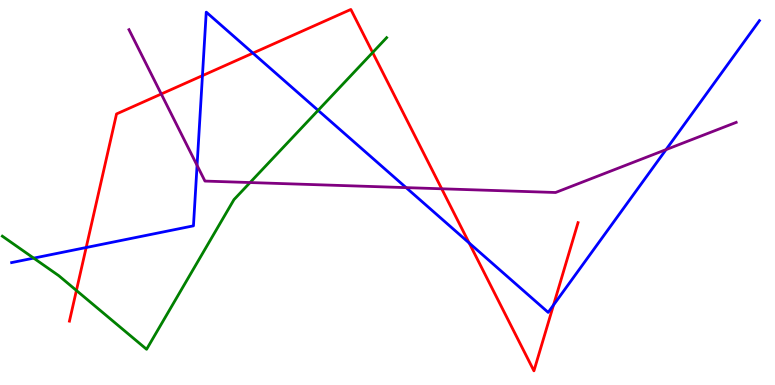[{'lines': ['blue', 'red'], 'intersections': [{'x': 1.11, 'y': 3.57}, {'x': 2.61, 'y': 8.04}, {'x': 3.26, 'y': 8.62}, {'x': 6.05, 'y': 3.69}, {'x': 7.14, 'y': 2.08}]}, {'lines': ['green', 'red'], 'intersections': [{'x': 0.986, 'y': 2.46}, {'x': 4.81, 'y': 8.64}]}, {'lines': ['purple', 'red'], 'intersections': [{'x': 2.08, 'y': 7.56}, {'x': 5.7, 'y': 5.1}]}, {'lines': ['blue', 'green'], 'intersections': [{'x': 0.435, 'y': 3.3}, {'x': 4.1, 'y': 7.13}]}, {'lines': ['blue', 'purple'], 'intersections': [{'x': 2.54, 'y': 5.7}, {'x': 5.24, 'y': 5.13}, {'x': 8.59, 'y': 6.11}]}, {'lines': ['green', 'purple'], 'intersections': [{'x': 3.23, 'y': 5.26}]}]